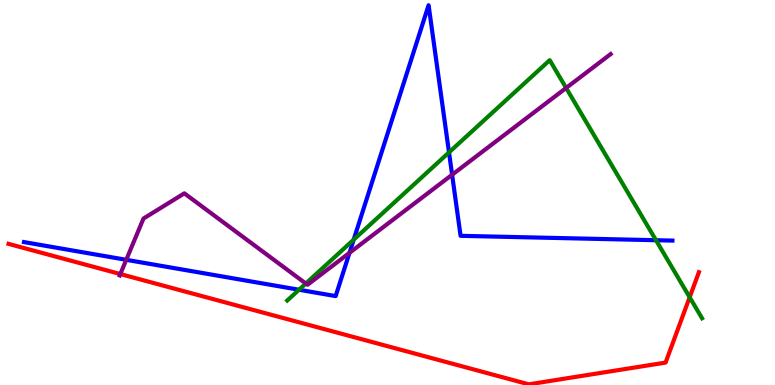[{'lines': ['blue', 'red'], 'intersections': []}, {'lines': ['green', 'red'], 'intersections': [{'x': 8.9, 'y': 2.28}]}, {'lines': ['purple', 'red'], 'intersections': [{'x': 1.55, 'y': 2.88}]}, {'lines': ['blue', 'green'], 'intersections': [{'x': 3.86, 'y': 2.47}, {'x': 4.56, 'y': 3.77}, {'x': 5.79, 'y': 6.04}, {'x': 8.46, 'y': 3.76}]}, {'lines': ['blue', 'purple'], 'intersections': [{'x': 1.63, 'y': 3.25}, {'x': 4.51, 'y': 3.43}, {'x': 5.83, 'y': 5.46}]}, {'lines': ['green', 'purple'], 'intersections': [{'x': 3.95, 'y': 2.64}, {'x': 7.3, 'y': 7.72}]}]